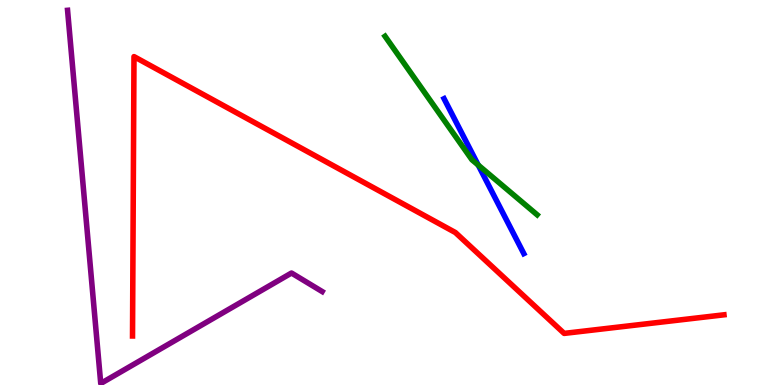[{'lines': ['blue', 'red'], 'intersections': []}, {'lines': ['green', 'red'], 'intersections': []}, {'lines': ['purple', 'red'], 'intersections': []}, {'lines': ['blue', 'green'], 'intersections': [{'x': 6.17, 'y': 5.71}]}, {'lines': ['blue', 'purple'], 'intersections': []}, {'lines': ['green', 'purple'], 'intersections': []}]